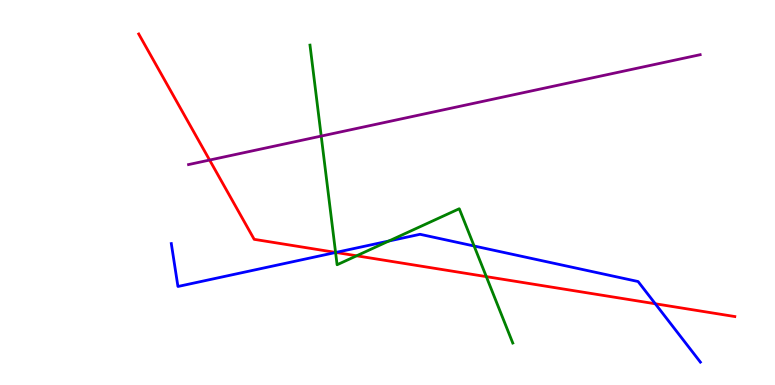[{'lines': ['blue', 'red'], 'intersections': [{'x': 4.33, 'y': 3.44}, {'x': 8.46, 'y': 2.11}]}, {'lines': ['green', 'red'], 'intersections': [{'x': 4.33, 'y': 3.44}, {'x': 4.6, 'y': 3.36}, {'x': 6.28, 'y': 2.81}]}, {'lines': ['purple', 'red'], 'intersections': [{'x': 2.7, 'y': 5.84}]}, {'lines': ['blue', 'green'], 'intersections': [{'x': 4.33, 'y': 3.44}, {'x': 5.02, 'y': 3.74}, {'x': 6.12, 'y': 3.61}]}, {'lines': ['blue', 'purple'], 'intersections': []}, {'lines': ['green', 'purple'], 'intersections': [{'x': 4.14, 'y': 6.47}]}]